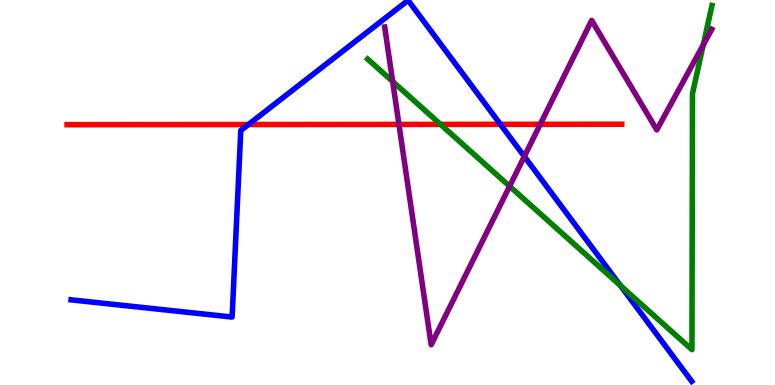[{'lines': ['blue', 'red'], 'intersections': [{'x': 3.21, 'y': 6.77}, {'x': 6.46, 'y': 6.77}]}, {'lines': ['green', 'red'], 'intersections': [{'x': 5.68, 'y': 6.77}]}, {'lines': ['purple', 'red'], 'intersections': [{'x': 5.15, 'y': 6.77}, {'x': 6.97, 'y': 6.77}]}, {'lines': ['blue', 'green'], 'intersections': [{'x': 8.01, 'y': 2.58}]}, {'lines': ['blue', 'purple'], 'intersections': [{'x': 6.77, 'y': 5.94}]}, {'lines': ['green', 'purple'], 'intersections': [{'x': 5.07, 'y': 7.88}, {'x': 6.58, 'y': 5.16}, {'x': 9.07, 'y': 8.83}]}]